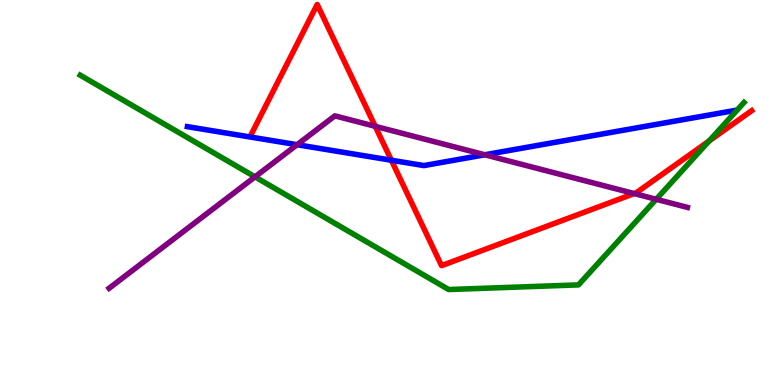[{'lines': ['blue', 'red'], 'intersections': [{'x': 5.05, 'y': 5.84}]}, {'lines': ['green', 'red'], 'intersections': [{'x': 9.15, 'y': 6.34}]}, {'lines': ['purple', 'red'], 'intersections': [{'x': 4.84, 'y': 6.72}, {'x': 8.18, 'y': 4.97}]}, {'lines': ['blue', 'green'], 'intersections': []}, {'lines': ['blue', 'purple'], 'intersections': [{'x': 3.83, 'y': 6.24}, {'x': 6.26, 'y': 5.98}]}, {'lines': ['green', 'purple'], 'intersections': [{'x': 3.29, 'y': 5.41}, {'x': 8.47, 'y': 4.82}]}]